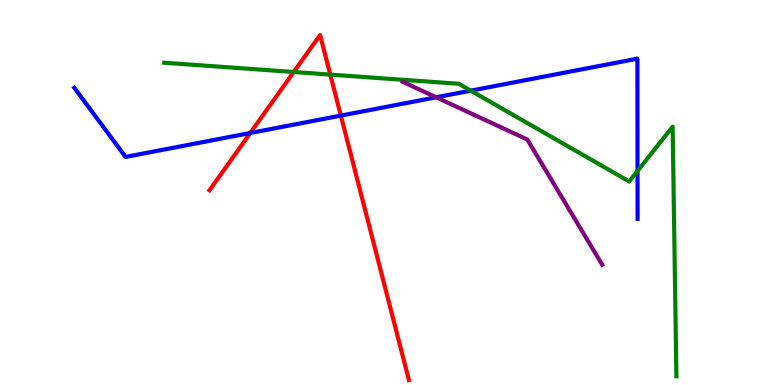[{'lines': ['blue', 'red'], 'intersections': [{'x': 3.23, 'y': 6.55}, {'x': 4.4, 'y': 7.0}]}, {'lines': ['green', 'red'], 'intersections': [{'x': 3.79, 'y': 8.13}, {'x': 4.26, 'y': 8.06}]}, {'lines': ['purple', 'red'], 'intersections': []}, {'lines': ['blue', 'green'], 'intersections': [{'x': 6.07, 'y': 7.65}, {'x': 8.23, 'y': 5.56}]}, {'lines': ['blue', 'purple'], 'intersections': [{'x': 5.63, 'y': 7.47}]}, {'lines': ['green', 'purple'], 'intersections': []}]